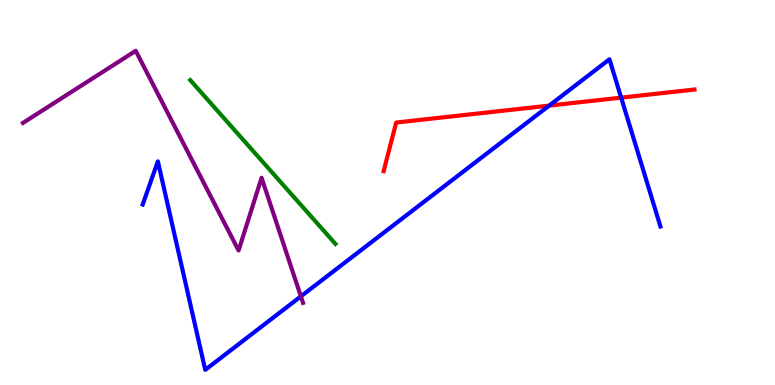[{'lines': ['blue', 'red'], 'intersections': [{'x': 7.09, 'y': 7.26}, {'x': 8.01, 'y': 7.46}]}, {'lines': ['green', 'red'], 'intersections': []}, {'lines': ['purple', 'red'], 'intersections': []}, {'lines': ['blue', 'green'], 'intersections': []}, {'lines': ['blue', 'purple'], 'intersections': [{'x': 3.88, 'y': 2.3}]}, {'lines': ['green', 'purple'], 'intersections': []}]